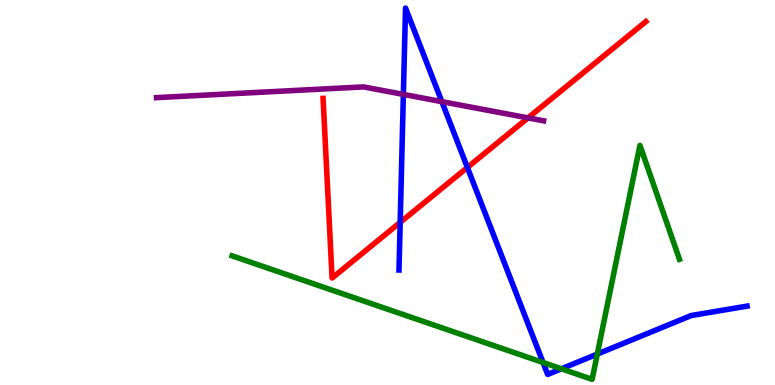[{'lines': ['blue', 'red'], 'intersections': [{'x': 5.16, 'y': 4.22}, {'x': 6.03, 'y': 5.65}]}, {'lines': ['green', 'red'], 'intersections': []}, {'lines': ['purple', 'red'], 'intersections': [{'x': 6.81, 'y': 6.94}]}, {'lines': ['blue', 'green'], 'intersections': [{'x': 7.01, 'y': 0.584}, {'x': 7.24, 'y': 0.421}, {'x': 7.71, 'y': 0.803}]}, {'lines': ['blue', 'purple'], 'intersections': [{'x': 5.2, 'y': 7.55}, {'x': 5.7, 'y': 7.36}]}, {'lines': ['green', 'purple'], 'intersections': []}]